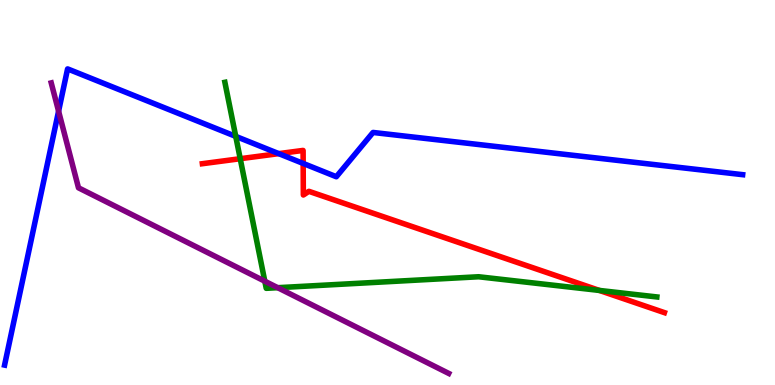[{'lines': ['blue', 'red'], 'intersections': [{'x': 3.6, 'y': 6.01}, {'x': 3.91, 'y': 5.76}]}, {'lines': ['green', 'red'], 'intersections': [{'x': 3.1, 'y': 5.88}, {'x': 7.73, 'y': 2.46}]}, {'lines': ['purple', 'red'], 'intersections': []}, {'lines': ['blue', 'green'], 'intersections': [{'x': 3.04, 'y': 6.46}]}, {'lines': ['blue', 'purple'], 'intersections': [{'x': 0.756, 'y': 7.11}]}, {'lines': ['green', 'purple'], 'intersections': [{'x': 3.42, 'y': 2.7}, {'x': 3.58, 'y': 2.53}]}]